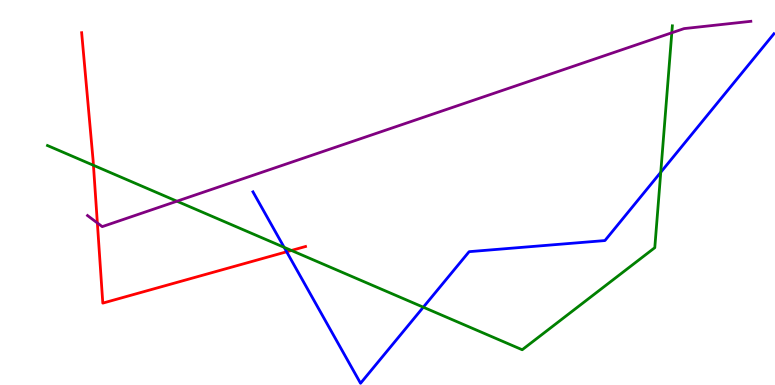[{'lines': ['blue', 'red'], 'intersections': [{'x': 3.7, 'y': 3.46}]}, {'lines': ['green', 'red'], 'intersections': [{'x': 1.21, 'y': 5.71}, {'x': 3.76, 'y': 3.49}]}, {'lines': ['purple', 'red'], 'intersections': [{'x': 1.26, 'y': 4.21}]}, {'lines': ['blue', 'green'], 'intersections': [{'x': 3.67, 'y': 3.58}, {'x': 5.46, 'y': 2.02}, {'x': 8.53, 'y': 5.53}]}, {'lines': ['blue', 'purple'], 'intersections': []}, {'lines': ['green', 'purple'], 'intersections': [{'x': 2.28, 'y': 4.77}, {'x': 8.67, 'y': 9.15}]}]